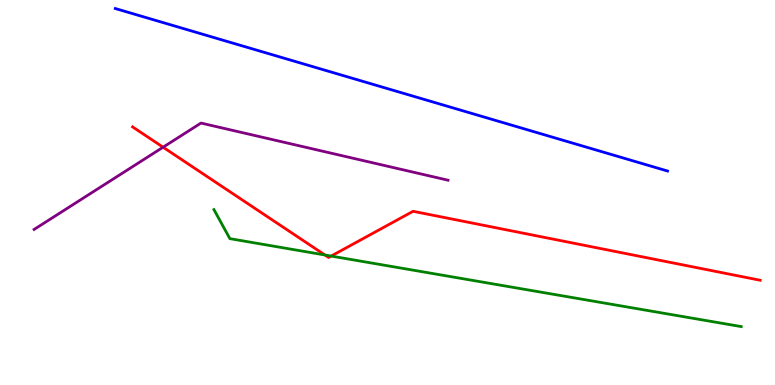[{'lines': ['blue', 'red'], 'intersections': []}, {'lines': ['green', 'red'], 'intersections': [{'x': 4.19, 'y': 3.38}, {'x': 4.27, 'y': 3.35}]}, {'lines': ['purple', 'red'], 'intersections': [{'x': 2.1, 'y': 6.18}]}, {'lines': ['blue', 'green'], 'intersections': []}, {'lines': ['blue', 'purple'], 'intersections': []}, {'lines': ['green', 'purple'], 'intersections': []}]